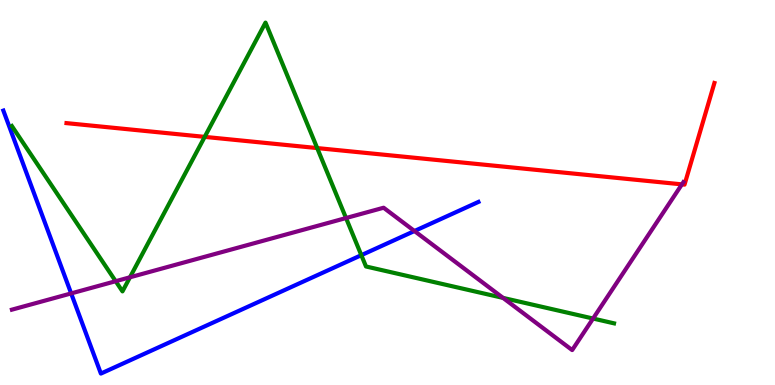[{'lines': ['blue', 'red'], 'intersections': []}, {'lines': ['green', 'red'], 'intersections': [{'x': 2.64, 'y': 6.44}, {'x': 4.09, 'y': 6.15}]}, {'lines': ['purple', 'red'], 'intersections': [{'x': 8.8, 'y': 5.21}]}, {'lines': ['blue', 'green'], 'intersections': [{'x': 4.66, 'y': 3.37}]}, {'lines': ['blue', 'purple'], 'intersections': [{'x': 0.918, 'y': 2.38}, {'x': 5.35, 'y': 4.0}]}, {'lines': ['green', 'purple'], 'intersections': [{'x': 1.49, 'y': 2.7}, {'x': 1.68, 'y': 2.8}, {'x': 4.46, 'y': 4.34}, {'x': 6.49, 'y': 2.26}, {'x': 7.65, 'y': 1.73}]}]